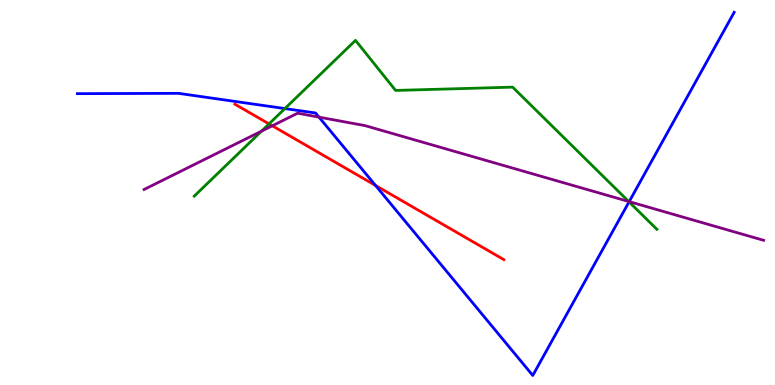[{'lines': ['blue', 'red'], 'intersections': [{'x': 4.85, 'y': 5.18}]}, {'lines': ['green', 'red'], 'intersections': [{'x': 3.47, 'y': 6.78}]}, {'lines': ['purple', 'red'], 'intersections': [{'x': 3.51, 'y': 6.73}]}, {'lines': ['blue', 'green'], 'intersections': [{'x': 3.68, 'y': 7.18}, {'x': 8.12, 'y': 4.76}]}, {'lines': ['blue', 'purple'], 'intersections': [{'x': 4.12, 'y': 6.96}, {'x': 8.12, 'y': 4.76}]}, {'lines': ['green', 'purple'], 'intersections': [{'x': 3.37, 'y': 6.59}, {'x': 8.11, 'y': 4.77}]}]